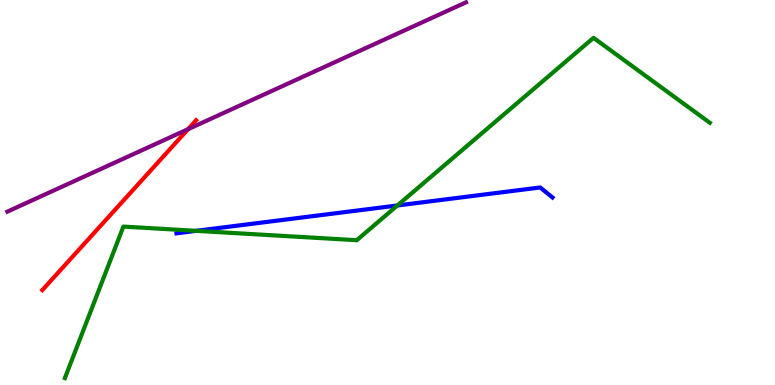[{'lines': ['blue', 'red'], 'intersections': []}, {'lines': ['green', 'red'], 'intersections': []}, {'lines': ['purple', 'red'], 'intersections': [{'x': 2.43, 'y': 6.65}]}, {'lines': ['blue', 'green'], 'intersections': [{'x': 2.53, 'y': 4.0}, {'x': 5.13, 'y': 4.66}]}, {'lines': ['blue', 'purple'], 'intersections': []}, {'lines': ['green', 'purple'], 'intersections': []}]